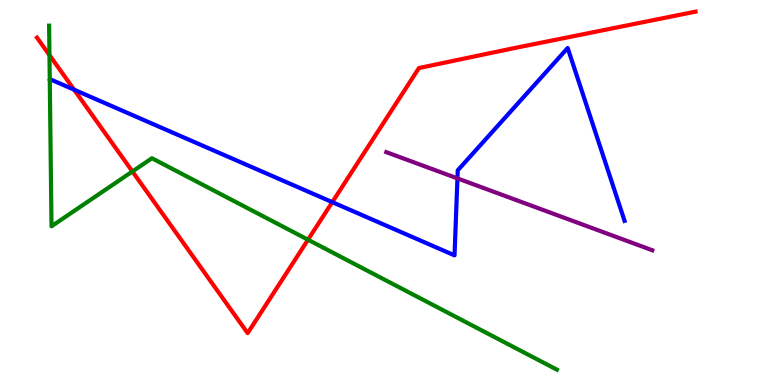[{'lines': ['blue', 'red'], 'intersections': [{'x': 0.956, 'y': 7.67}, {'x': 4.29, 'y': 4.75}]}, {'lines': ['green', 'red'], 'intersections': [{'x': 0.638, 'y': 8.57}, {'x': 1.71, 'y': 5.55}, {'x': 3.97, 'y': 3.77}]}, {'lines': ['purple', 'red'], 'intersections': []}, {'lines': ['blue', 'green'], 'intersections': []}, {'lines': ['blue', 'purple'], 'intersections': [{'x': 5.9, 'y': 5.37}]}, {'lines': ['green', 'purple'], 'intersections': []}]